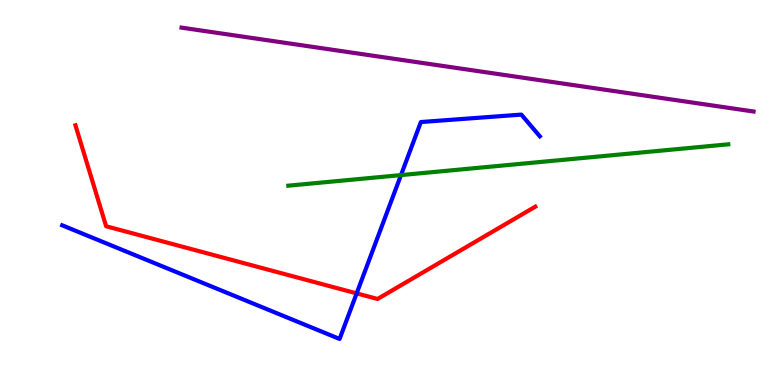[{'lines': ['blue', 'red'], 'intersections': [{'x': 4.6, 'y': 2.38}]}, {'lines': ['green', 'red'], 'intersections': []}, {'lines': ['purple', 'red'], 'intersections': []}, {'lines': ['blue', 'green'], 'intersections': [{'x': 5.17, 'y': 5.45}]}, {'lines': ['blue', 'purple'], 'intersections': []}, {'lines': ['green', 'purple'], 'intersections': []}]